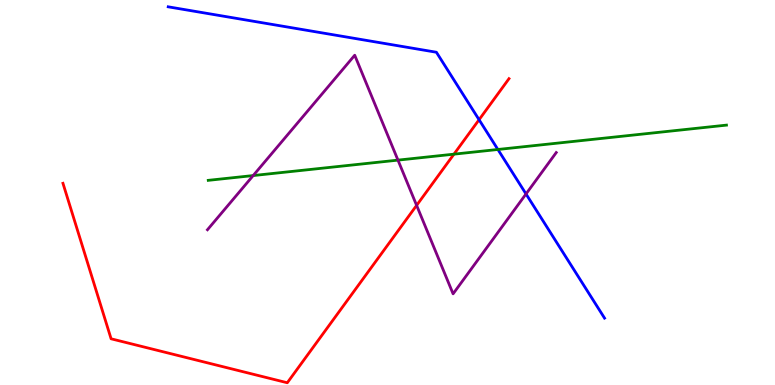[{'lines': ['blue', 'red'], 'intersections': [{'x': 6.18, 'y': 6.89}]}, {'lines': ['green', 'red'], 'intersections': [{'x': 5.86, 'y': 6.0}]}, {'lines': ['purple', 'red'], 'intersections': [{'x': 5.38, 'y': 4.67}]}, {'lines': ['blue', 'green'], 'intersections': [{'x': 6.42, 'y': 6.12}]}, {'lines': ['blue', 'purple'], 'intersections': [{'x': 6.79, 'y': 4.96}]}, {'lines': ['green', 'purple'], 'intersections': [{'x': 3.27, 'y': 5.44}, {'x': 5.14, 'y': 5.84}]}]